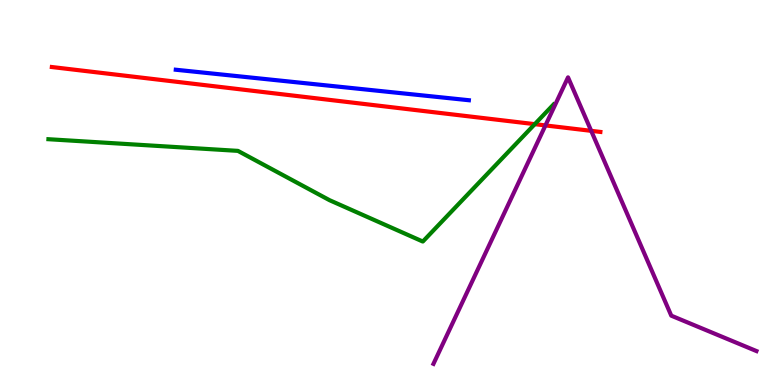[{'lines': ['blue', 'red'], 'intersections': []}, {'lines': ['green', 'red'], 'intersections': [{'x': 6.9, 'y': 6.78}]}, {'lines': ['purple', 'red'], 'intersections': [{'x': 7.04, 'y': 6.74}, {'x': 7.63, 'y': 6.6}]}, {'lines': ['blue', 'green'], 'intersections': []}, {'lines': ['blue', 'purple'], 'intersections': []}, {'lines': ['green', 'purple'], 'intersections': []}]